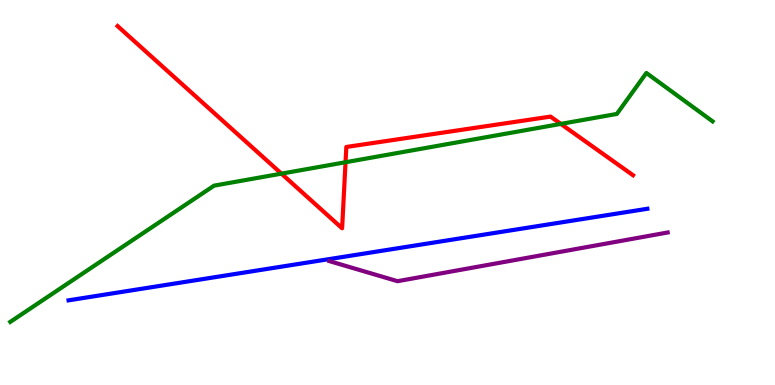[{'lines': ['blue', 'red'], 'intersections': []}, {'lines': ['green', 'red'], 'intersections': [{'x': 3.63, 'y': 5.49}, {'x': 4.46, 'y': 5.79}, {'x': 7.24, 'y': 6.78}]}, {'lines': ['purple', 'red'], 'intersections': []}, {'lines': ['blue', 'green'], 'intersections': []}, {'lines': ['blue', 'purple'], 'intersections': []}, {'lines': ['green', 'purple'], 'intersections': []}]